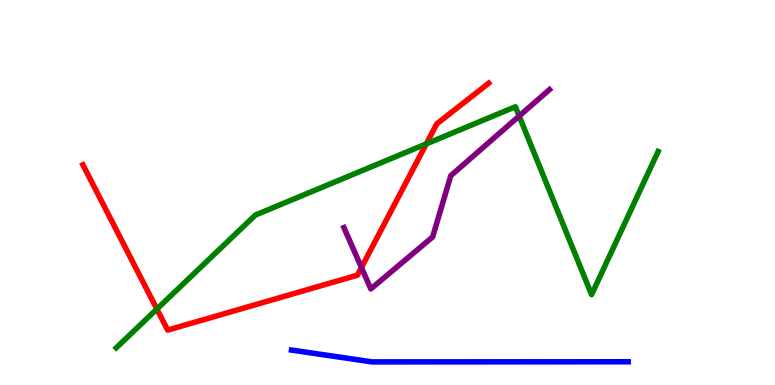[{'lines': ['blue', 'red'], 'intersections': []}, {'lines': ['green', 'red'], 'intersections': [{'x': 2.02, 'y': 1.97}, {'x': 5.5, 'y': 6.26}]}, {'lines': ['purple', 'red'], 'intersections': [{'x': 4.66, 'y': 3.05}]}, {'lines': ['blue', 'green'], 'intersections': []}, {'lines': ['blue', 'purple'], 'intersections': []}, {'lines': ['green', 'purple'], 'intersections': [{'x': 6.7, 'y': 6.99}]}]